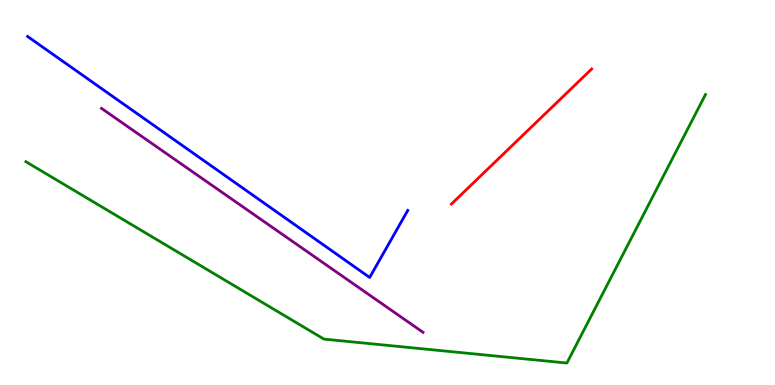[{'lines': ['blue', 'red'], 'intersections': []}, {'lines': ['green', 'red'], 'intersections': []}, {'lines': ['purple', 'red'], 'intersections': []}, {'lines': ['blue', 'green'], 'intersections': []}, {'lines': ['blue', 'purple'], 'intersections': []}, {'lines': ['green', 'purple'], 'intersections': []}]